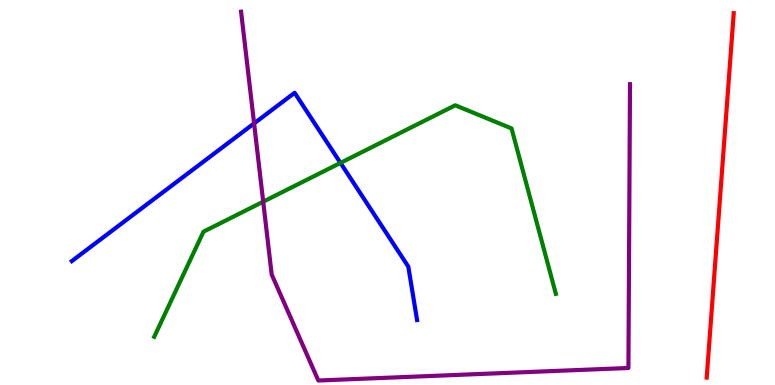[{'lines': ['blue', 'red'], 'intersections': []}, {'lines': ['green', 'red'], 'intersections': []}, {'lines': ['purple', 'red'], 'intersections': []}, {'lines': ['blue', 'green'], 'intersections': [{'x': 4.39, 'y': 5.77}]}, {'lines': ['blue', 'purple'], 'intersections': [{'x': 3.28, 'y': 6.79}]}, {'lines': ['green', 'purple'], 'intersections': [{'x': 3.4, 'y': 4.76}]}]